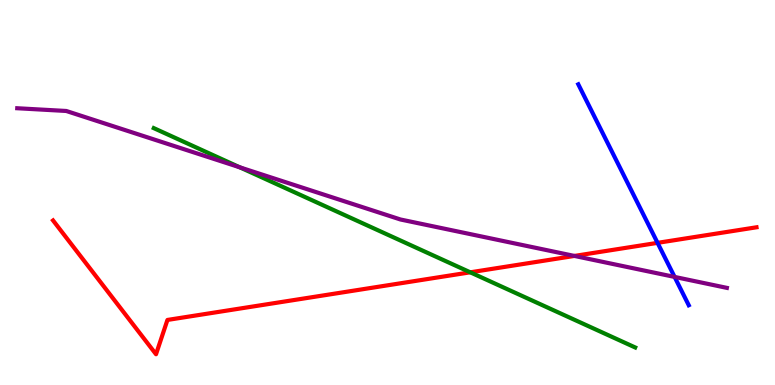[{'lines': ['blue', 'red'], 'intersections': [{'x': 8.48, 'y': 3.69}]}, {'lines': ['green', 'red'], 'intersections': [{'x': 6.07, 'y': 2.93}]}, {'lines': ['purple', 'red'], 'intersections': [{'x': 7.41, 'y': 3.35}]}, {'lines': ['blue', 'green'], 'intersections': []}, {'lines': ['blue', 'purple'], 'intersections': [{'x': 8.7, 'y': 2.81}]}, {'lines': ['green', 'purple'], 'intersections': [{'x': 3.09, 'y': 5.65}]}]